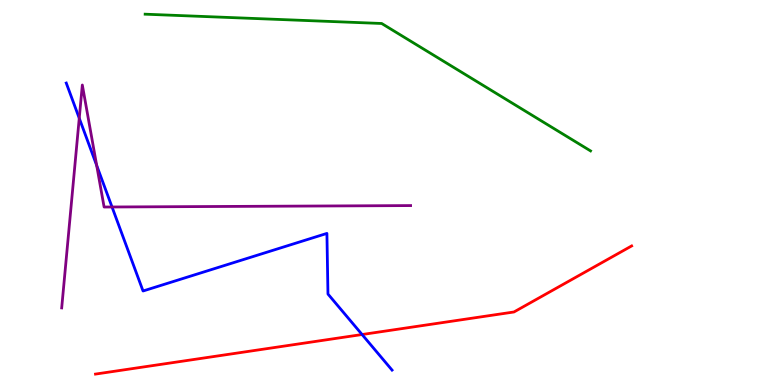[{'lines': ['blue', 'red'], 'intersections': [{'x': 4.67, 'y': 1.31}]}, {'lines': ['green', 'red'], 'intersections': []}, {'lines': ['purple', 'red'], 'intersections': []}, {'lines': ['blue', 'green'], 'intersections': []}, {'lines': ['blue', 'purple'], 'intersections': [{'x': 1.02, 'y': 6.93}, {'x': 1.25, 'y': 5.7}, {'x': 1.45, 'y': 4.62}]}, {'lines': ['green', 'purple'], 'intersections': []}]